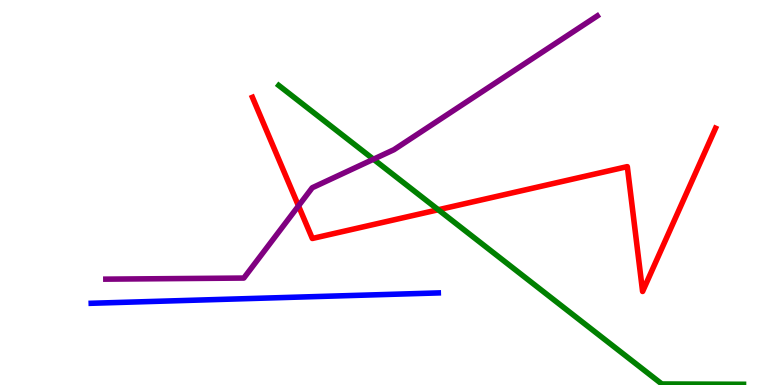[{'lines': ['blue', 'red'], 'intersections': []}, {'lines': ['green', 'red'], 'intersections': [{'x': 5.66, 'y': 4.55}]}, {'lines': ['purple', 'red'], 'intersections': [{'x': 3.85, 'y': 4.65}]}, {'lines': ['blue', 'green'], 'intersections': []}, {'lines': ['blue', 'purple'], 'intersections': []}, {'lines': ['green', 'purple'], 'intersections': [{'x': 4.82, 'y': 5.86}]}]